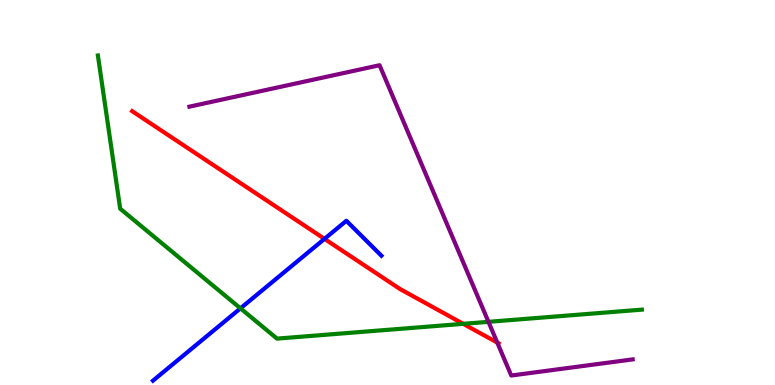[{'lines': ['blue', 'red'], 'intersections': [{'x': 4.19, 'y': 3.8}]}, {'lines': ['green', 'red'], 'intersections': [{'x': 5.98, 'y': 1.59}]}, {'lines': ['purple', 'red'], 'intersections': [{'x': 6.42, 'y': 1.1}]}, {'lines': ['blue', 'green'], 'intersections': [{'x': 3.1, 'y': 1.99}]}, {'lines': ['blue', 'purple'], 'intersections': []}, {'lines': ['green', 'purple'], 'intersections': [{'x': 6.3, 'y': 1.64}]}]